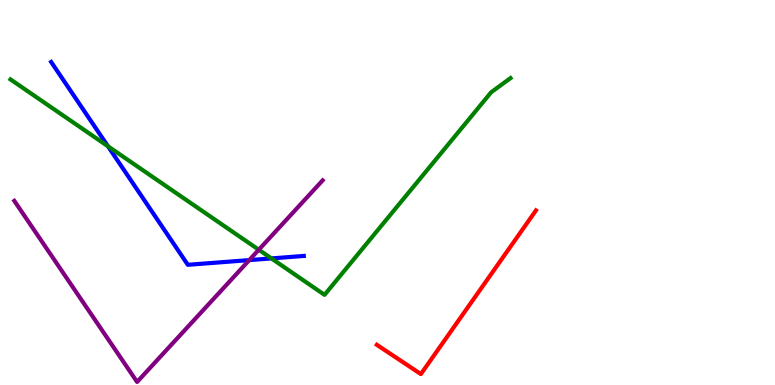[{'lines': ['blue', 'red'], 'intersections': []}, {'lines': ['green', 'red'], 'intersections': []}, {'lines': ['purple', 'red'], 'intersections': []}, {'lines': ['blue', 'green'], 'intersections': [{'x': 1.39, 'y': 6.2}, {'x': 3.5, 'y': 3.29}]}, {'lines': ['blue', 'purple'], 'intersections': [{'x': 3.22, 'y': 3.24}]}, {'lines': ['green', 'purple'], 'intersections': [{'x': 3.34, 'y': 3.51}]}]